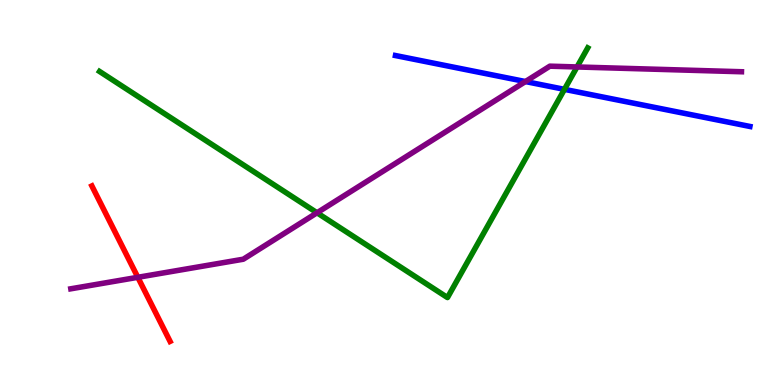[{'lines': ['blue', 'red'], 'intersections': []}, {'lines': ['green', 'red'], 'intersections': []}, {'lines': ['purple', 'red'], 'intersections': [{'x': 1.78, 'y': 2.8}]}, {'lines': ['blue', 'green'], 'intersections': [{'x': 7.28, 'y': 7.68}]}, {'lines': ['blue', 'purple'], 'intersections': [{'x': 6.78, 'y': 7.88}]}, {'lines': ['green', 'purple'], 'intersections': [{'x': 4.09, 'y': 4.47}, {'x': 7.45, 'y': 8.26}]}]